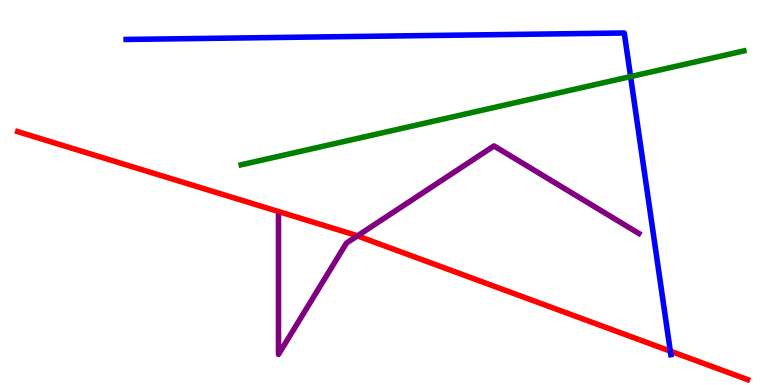[{'lines': ['blue', 'red'], 'intersections': [{'x': 8.65, 'y': 0.879}]}, {'lines': ['green', 'red'], 'intersections': []}, {'lines': ['purple', 'red'], 'intersections': [{'x': 4.61, 'y': 3.87}]}, {'lines': ['blue', 'green'], 'intersections': [{'x': 8.14, 'y': 8.01}]}, {'lines': ['blue', 'purple'], 'intersections': []}, {'lines': ['green', 'purple'], 'intersections': []}]